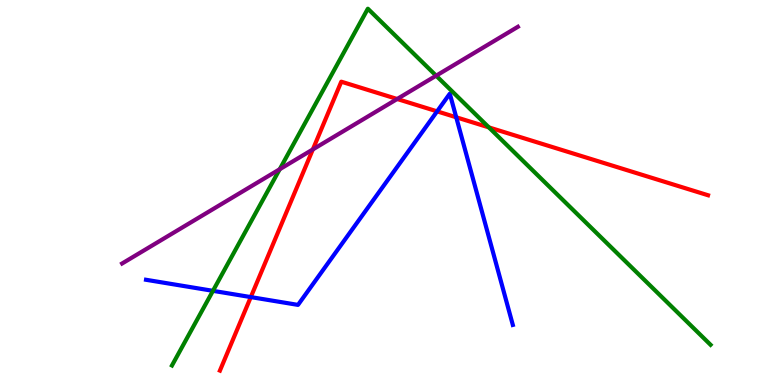[{'lines': ['blue', 'red'], 'intersections': [{'x': 3.24, 'y': 2.28}, {'x': 5.64, 'y': 7.11}, {'x': 5.89, 'y': 6.95}]}, {'lines': ['green', 'red'], 'intersections': [{'x': 6.31, 'y': 6.69}]}, {'lines': ['purple', 'red'], 'intersections': [{'x': 4.04, 'y': 6.12}, {'x': 5.12, 'y': 7.43}]}, {'lines': ['blue', 'green'], 'intersections': [{'x': 2.75, 'y': 2.45}]}, {'lines': ['blue', 'purple'], 'intersections': []}, {'lines': ['green', 'purple'], 'intersections': [{'x': 3.61, 'y': 5.6}, {'x': 5.63, 'y': 8.03}]}]